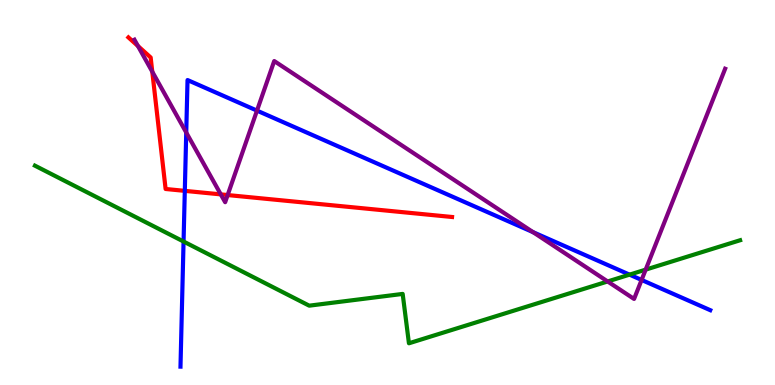[{'lines': ['blue', 'red'], 'intersections': [{'x': 2.38, 'y': 5.04}]}, {'lines': ['green', 'red'], 'intersections': []}, {'lines': ['purple', 'red'], 'intersections': [{'x': 1.78, 'y': 8.81}, {'x': 1.96, 'y': 8.14}, {'x': 2.85, 'y': 4.95}, {'x': 2.94, 'y': 4.93}]}, {'lines': ['blue', 'green'], 'intersections': [{'x': 2.37, 'y': 3.73}, {'x': 8.12, 'y': 2.87}]}, {'lines': ['blue', 'purple'], 'intersections': [{'x': 2.4, 'y': 6.56}, {'x': 3.32, 'y': 7.13}, {'x': 6.88, 'y': 3.97}, {'x': 8.28, 'y': 2.73}]}, {'lines': ['green', 'purple'], 'intersections': [{'x': 7.84, 'y': 2.69}, {'x': 8.33, 'y': 3.0}]}]